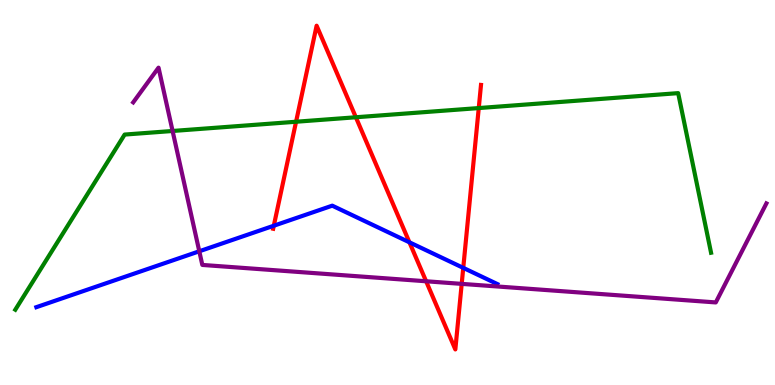[{'lines': ['blue', 'red'], 'intersections': [{'x': 3.53, 'y': 4.14}, {'x': 5.28, 'y': 3.71}, {'x': 5.98, 'y': 3.04}]}, {'lines': ['green', 'red'], 'intersections': [{'x': 3.82, 'y': 6.84}, {'x': 4.59, 'y': 6.95}, {'x': 6.18, 'y': 7.19}]}, {'lines': ['purple', 'red'], 'intersections': [{'x': 5.5, 'y': 2.69}, {'x': 5.96, 'y': 2.63}]}, {'lines': ['blue', 'green'], 'intersections': []}, {'lines': ['blue', 'purple'], 'intersections': [{'x': 2.57, 'y': 3.47}]}, {'lines': ['green', 'purple'], 'intersections': [{'x': 2.23, 'y': 6.6}]}]